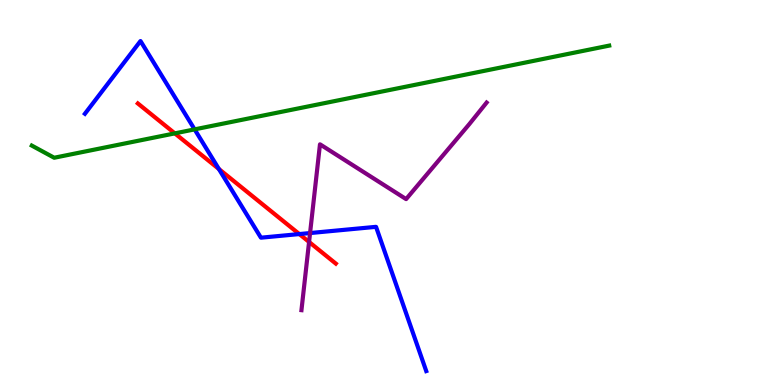[{'lines': ['blue', 'red'], 'intersections': [{'x': 2.82, 'y': 5.61}, {'x': 3.86, 'y': 3.92}]}, {'lines': ['green', 'red'], 'intersections': [{'x': 2.26, 'y': 6.54}]}, {'lines': ['purple', 'red'], 'intersections': [{'x': 3.99, 'y': 3.72}]}, {'lines': ['blue', 'green'], 'intersections': [{'x': 2.51, 'y': 6.64}]}, {'lines': ['blue', 'purple'], 'intersections': [{'x': 4.0, 'y': 3.95}]}, {'lines': ['green', 'purple'], 'intersections': []}]